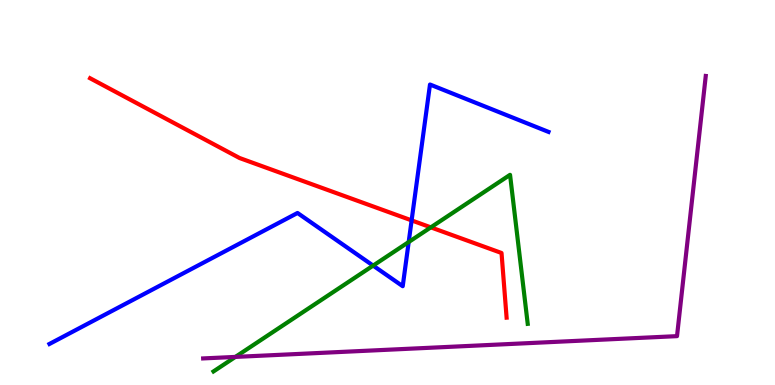[{'lines': ['blue', 'red'], 'intersections': [{'x': 5.31, 'y': 4.28}]}, {'lines': ['green', 'red'], 'intersections': [{'x': 5.56, 'y': 4.09}]}, {'lines': ['purple', 'red'], 'intersections': []}, {'lines': ['blue', 'green'], 'intersections': [{'x': 4.81, 'y': 3.1}, {'x': 5.27, 'y': 3.71}]}, {'lines': ['blue', 'purple'], 'intersections': []}, {'lines': ['green', 'purple'], 'intersections': [{'x': 3.04, 'y': 0.73}]}]